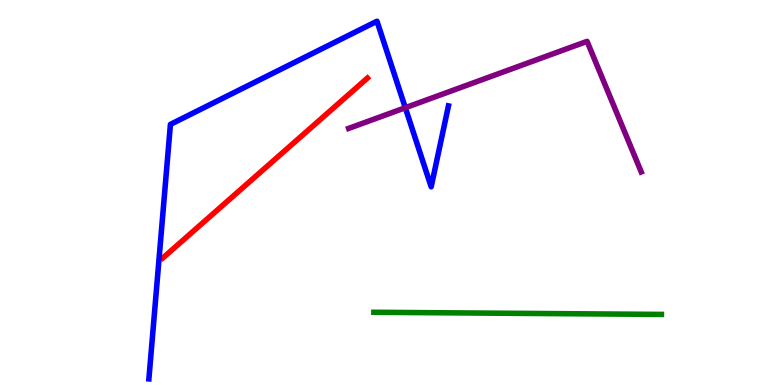[{'lines': ['blue', 'red'], 'intersections': []}, {'lines': ['green', 'red'], 'intersections': []}, {'lines': ['purple', 'red'], 'intersections': []}, {'lines': ['blue', 'green'], 'intersections': []}, {'lines': ['blue', 'purple'], 'intersections': [{'x': 5.23, 'y': 7.2}]}, {'lines': ['green', 'purple'], 'intersections': []}]